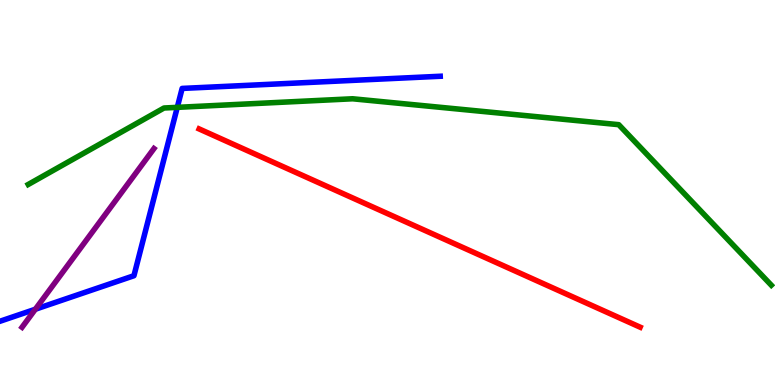[{'lines': ['blue', 'red'], 'intersections': []}, {'lines': ['green', 'red'], 'intersections': []}, {'lines': ['purple', 'red'], 'intersections': []}, {'lines': ['blue', 'green'], 'intersections': [{'x': 2.29, 'y': 7.21}]}, {'lines': ['blue', 'purple'], 'intersections': [{'x': 0.456, 'y': 1.97}]}, {'lines': ['green', 'purple'], 'intersections': []}]